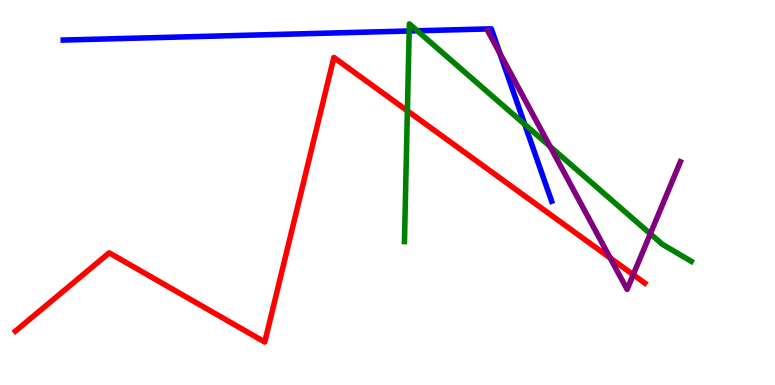[{'lines': ['blue', 'red'], 'intersections': []}, {'lines': ['green', 'red'], 'intersections': [{'x': 5.26, 'y': 7.12}]}, {'lines': ['purple', 'red'], 'intersections': [{'x': 7.87, 'y': 3.3}, {'x': 8.17, 'y': 2.86}]}, {'lines': ['blue', 'green'], 'intersections': [{'x': 5.28, 'y': 9.2}, {'x': 5.38, 'y': 9.2}, {'x': 6.77, 'y': 6.77}]}, {'lines': ['blue', 'purple'], 'intersections': [{'x': 6.45, 'y': 8.62}]}, {'lines': ['green', 'purple'], 'intersections': [{'x': 7.1, 'y': 6.19}, {'x': 8.39, 'y': 3.93}]}]